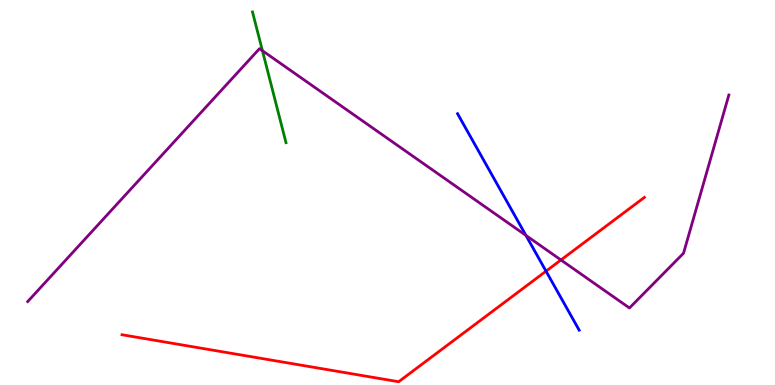[{'lines': ['blue', 'red'], 'intersections': [{'x': 7.05, 'y': 2.96}]}, {'lines': ['green', 'red'], 'intersections': []}, {'lines': ['purple', 'red'], 'intersections': [{'x': 7.24, 'y': 3.25}]}, {'lines': ['blue', 'green'], 'intersections': []}, {'lines': ['blue', 'purple'], 'intersections': [{'x': 6.79, 'y': 3.88}]}, {'lines': ['green', 'purple'], 'intersections': [{'x': 3.39, 'y': 8.68}]}]